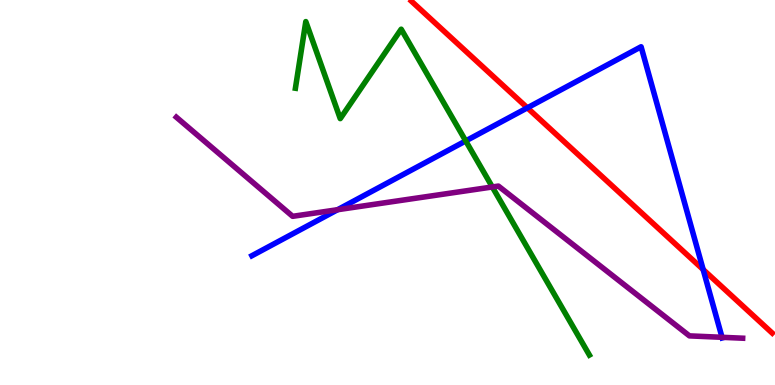[{'lines': ['blue', 'red'], 'intersections': [{'x': 6.8, 'y': 7.2}, {'x': 9.07, 'y': 3.0}]}, {'lines': ['green', 'red'], 'intersections': []}, {'lines': ['purple', 'red'], 'intersections': []}, {'lines': ['blue', 'green'], 'intersections': [{'x': 6.01, 'y': 6.34}]}, {'lines': ['blue', 'purple'], 'intersections': [{'x': 4.36, 'y': 4.55}, {'x': 9.32, 'y': 1.24}]}, {'lines': ['green', 'purple'], 'intersections': [{'x': 6.35, 'y': 5.14}]}]